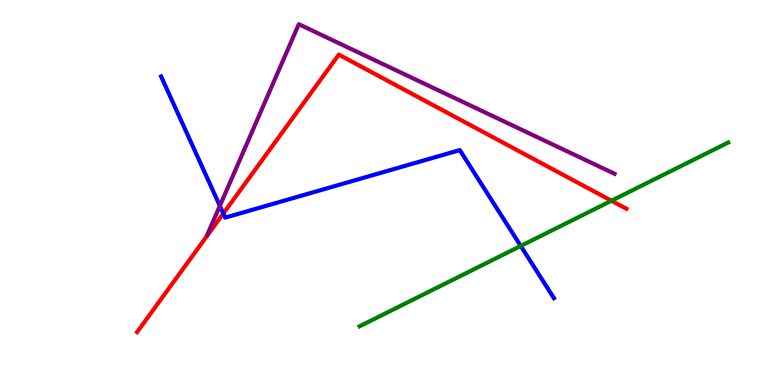[{'lines': ['blue', 'red'], 'intersections': [{'x': 2.88, 'y': 4.46}]}, {'lines': ['green', 'red'], 'intersections': [{'x': 7.89, 'y': 4.79}]}, {'lines': ['purple', 'red'], 'intersections': []}, {'lines': ['blue', 'green'], 'intersections': [{'x': 6.72, 'y': 3.61}]}, {'lines': ['blue', 'purple'], 'intersections': [{'x': 2.84, 'y': 4.65}]}, {'lines': ['green', 'purple'], 'intersections': []}]